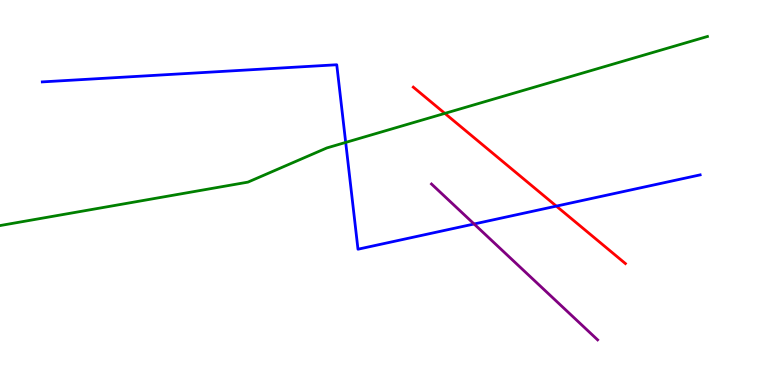[{'lines': ['blue', 'red'], 'intersections': [{'x': 7.18, 'y': 4.65}]}, {'lines': ['green', 'red'], 'intersections': [{'x': 5.74, 'y': 7.05}]}, {'lines': ['purple', 'red'], 'intersections': []}, {'lines': ['blue', 'green'], 'intersections': [{'x': 4.46, 'y': 6.3}]}, {'lines': ['blue', 'purple'], 'intersections': [{'x': 6.12, 'y': 4.18}]}, {'lines': ['green', 'purple'], 'intersections': []}]